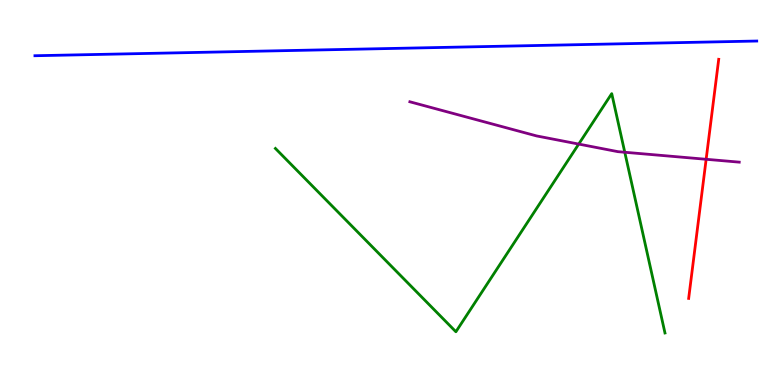[{'lines': ['blue', 'red'], 'intersections': []}, {'lines': ['green', 'red'], 'intersections': []}, {'lines': ['purple', 'red'], 'intersections': [{'x': 9.11, 'y': 5.86}]}, {'lines': ['blue', 'green'], 'intersections': []}, {'lines': ['blue', 'purple'], 'intersections': []}, {'lines': ['green', 'purple'], 'intersections': [{'x': 7.47, 'y': 6.26}, {'x': 8.06, 'y': 6.05}]}]